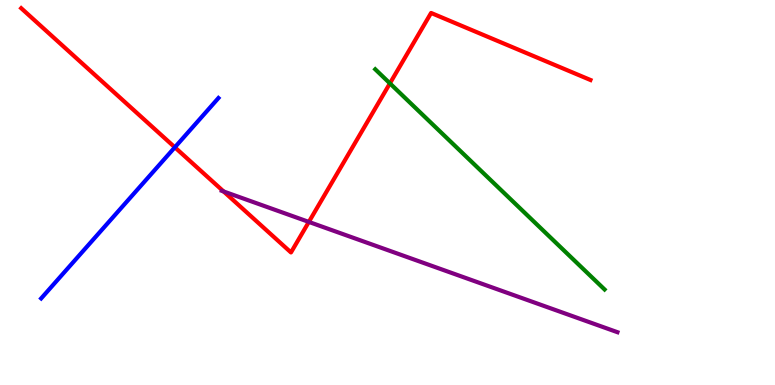[{'lines': ['blue', 'red'], 'intersections': [{'x': 2.26, 'y': 6.17}]}, {'lines': ['green', 'red'], 'intersections': [{'x': 5.03, 'y': 7.83}]}, {'lines': ['purple', 'red'], 'intersections': [{'x': 2.89, 'y': 5.03}, {'x': 3.99, 'y': 4.24}]}, {'lines': ['blue', 'green'], 'intersections': []}, {'lines': ['blue', 'purple'], 'intersections': []}, {'lines': ['green', 'purple'], 'intersections': []}]